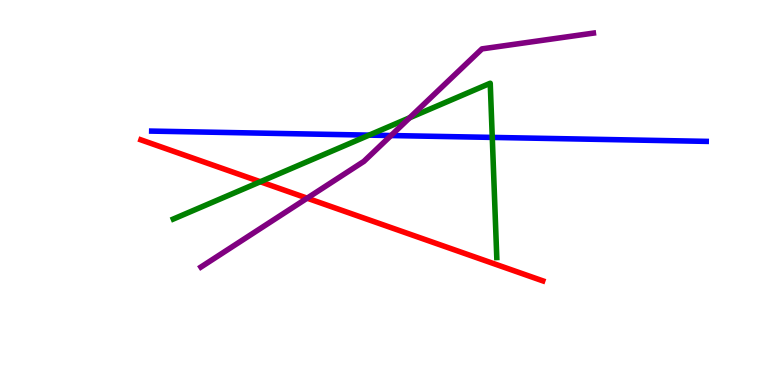[{'lines': ['blue', 'red'], 'intersections': []}, {'lines': ['green', 'red'], 'intersections': [{'x': 3.36, 'y': 5.28}]}, {'lines': ['purple', 'red'], 'intersections': [{'x': 3.96, 'y': 4.85}]}, {'lines': ['blue', 'green'], 'intersections': [{'x': 4.76, 'y': 6.49}, {'x': 6.35, 'y': 6.43}]}, {'lines': ['blue', 'purple'], 'intersections': [{'x': 5.05, 'y': 6.48}]}, {'lines': ['green', 'purple'], 'intersections': [{'x': 5.29, 'y': 6.94}]}]